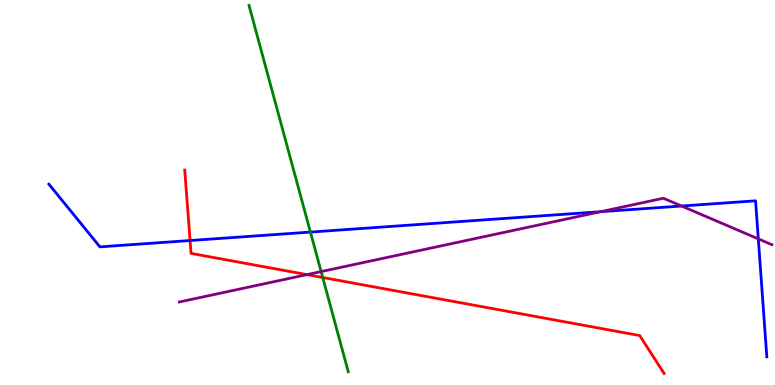[{'lines': ['blue', 'red'], 'intersections': [{'x': 2.45, 'y': 3.75}]}, {'lines': ['green', 'red'], 'intersections': [{'x': 4.16, 'y': 2.79}]}, {'lines': ['purple', 'red'], 'intersections': [{'x': 3.96, 'y': 2.87}]}, {'lines': ['blue', 'green'], 'intersections': [{'x': 4.01, 'y': 3.97}]}, {'lines': ['blue', 'purple'], 'intersections': [{'x': 7.75, 'y': 4.5}, {'x': 8.79, 'y': 4.65}, {'x': 9.78, 'y': 3.8}]}, {'lines': ['green', 'purple'], 'intersections': [{'x': 4.14, 'y': 2.95}]}]